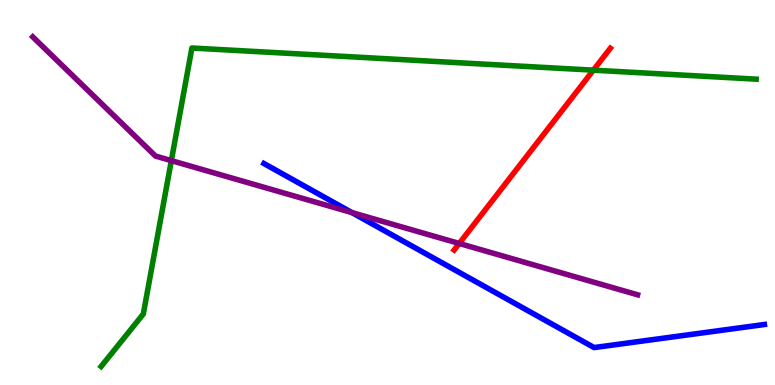[{'lines': ['blue', 'red'], 'intersections': []}, {'lines': ['green', 'red'], 'intersections': [{'x': 7.66, 'y': 8.18}]}, {'lines': ['purple', 'red'], 'intersections': [{'x': 5.93, 'y': 3.68}]}, {'lines': ['blue', 'green'], 'intersections': []}, {'lines': ['blue', 'purple'], 'intersections': [{'x': 4.54, 'y': 4.48}]}, {'lines': ['green', 'purple'], 'intersections': [{'x': 2.21, 'y': 5.83}]}]